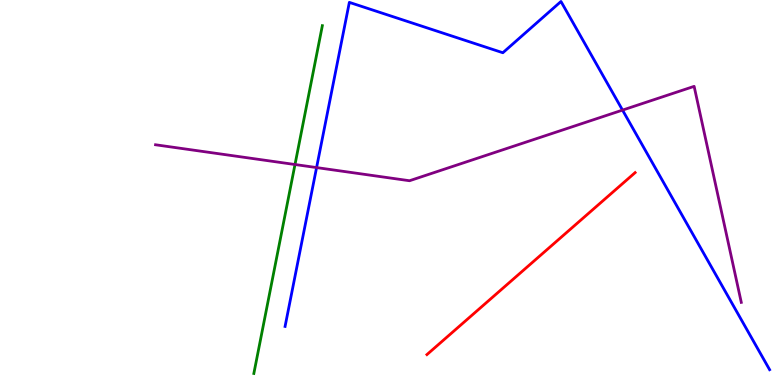[{'lines': ['blue', 'red'], 'intersections': []}, {'lines': ['green', 'red'], 'intersections': []}, {'lines': ['purple', 'red'], 'intersections': []}, {'lines': ['blue', 'green'], 'intersections': []}, {'lines': ['blue', 'purple'], 'intersections': [{'x': 4.08, 'y': 5.65}, {'x': 8.03, 'y': 7.14}]}, {'lines': ['green', 'purple'], 'intersections': [{'x': 3.81, 'y': 5.73}]}]